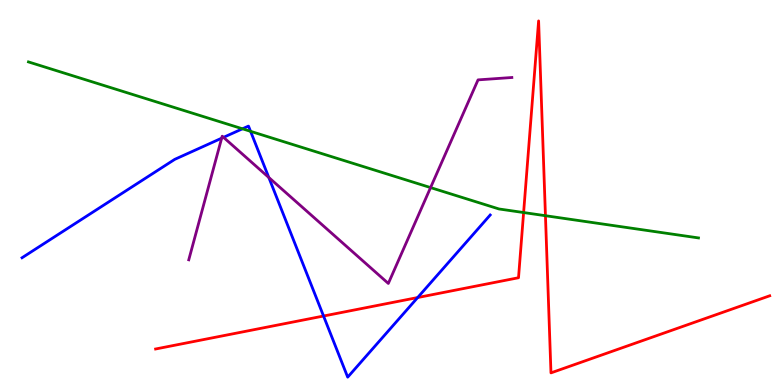[{'lines': ['blue', 'red'], 'intersections': [{'x': 4.17, 'y': 1.79}, {'x': 5.39, 'y': 2.27}]}, {'lines': ['green', 'red'], 'intersections': [{'x': 6.76, 'y': 4.48}, {'x': 7.04, 'y': 4.4}]}, {'lines': ['purple', 'red'], 'intersections': []}, {'lines': ['blue', 'green'], 'intersections': [{'x': 3.13, 'y': 6.65}, {'x': 3.23, 'y': 6.59}]}, {'lines': ['blue', 'purple'], 'intersections': [{'x': 2.86, 'y': 6.41}, {'x': 2.88, 'y': 6.43}, {'x': 3.47, 'y': 5.39}]}, {'lines': ['green', 'purple'], 'intersections': [{'x': 5.56, 'y': 5.13}]}]